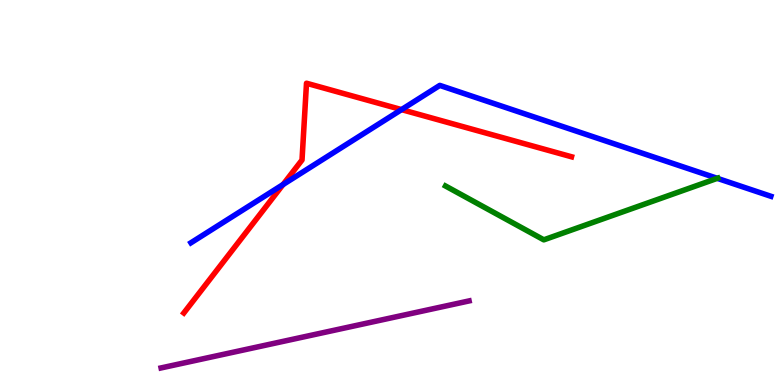[{'lines': ['blue', 'red'], 'intersections': [{'x': 3.65, 'y': 5.21}, {'x': 5.18, 'y': 7.15}]}, {'lines': ['green', 'red'], 'intersections': []}, {'lines': ['purple', 'red'], 'intersections': []}, {'lines': ['blue', 'green'], 'intersections': [{'x': 9.26, 'y': 5.37}]}, {'lines': ['blue', 'purple'], 'intersections': []}, {'lines': ['green', 'purple'], 'intersections': []}]